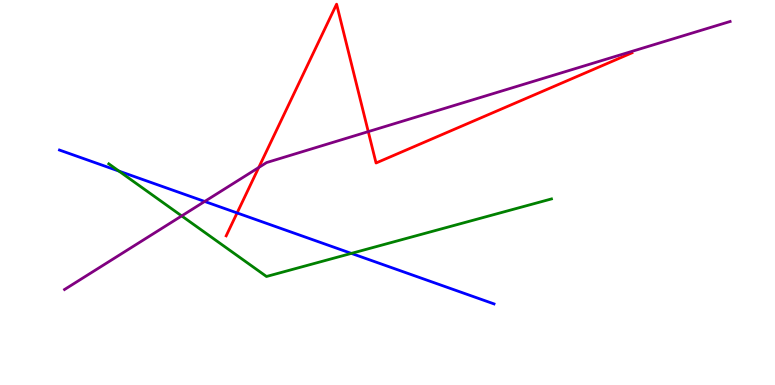[{'lines': ['blue', 'red'], 'intersections': [{'x': 3.06, 'y': 4.47}]}, {'lines': ['green', 'red'], 'intersections': []}, {'lines': ['purple', 'red'], 'intersections': [{'x': 3.34, 'y': 5.65}, {'x': 4.75, 'y': 6.58}]}, {'lines': ['blue', 'green'], 'intersections': [{'x': 1.53, 'y': 5.56}, {'x': 4.53, 'y': 3.42}]}, {'lines': ['blue', 'purple'], 'intersections': [{'x': 2.64, 'y': 4.77}]}, {'lines': ['green', 'purple'], 'intersections': [{'x': 2.34, 'y': 4.39}]}]